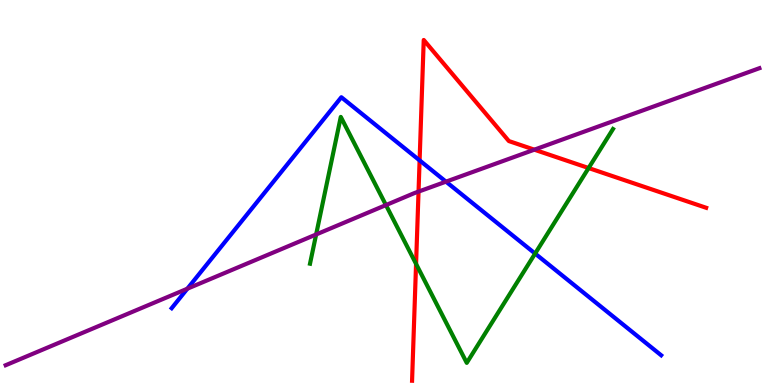[{'lines': ['blue', 'red'], 'intersections': [{'x': 5.41, 'y': 5.83}]}, {'lines': ['green', 'red'], 'intersections': [{'x': 5.37, 'y': 3.15}, {'x': 7.59, 'y': 5.64}]}, {'lines': ['purple', 'red'], 'intersections': [{'x': 5.4, 'y': 5.02}, {'x': 6.89, 'y': 6.11}]}, {'lines': ['blue', 'green'], 'intersections': [{'x': 6.9, 'y': 3.41}]}, {'lines': ['blue', 'purple'], 'intersections': [{'x': 2.42, 'y': 2.5}, {'x': 5.75, 'y': 5.28}]}, {'lines': ['green', 'purple'], 'intersections': [{'x': 4.08, 'y': 3.91}, {'x': 4.98, 'y': 4.67}]}]